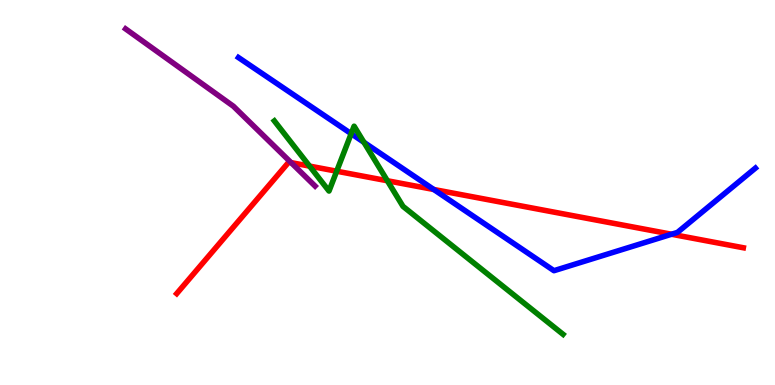[{'lines': ['blue', 'red'], 'intersections': [{'x': 5.6, 'y': 5.08}, {'x': 8.66, 'y': 3.92}]}, {'lines': ['green', 'red'], 'intersections': [{'x': 3.99, 'y': 5.69}, {'x': 4.34, 'y': 5.55}, {'x': 5.0, 'y': 5.31}]}, {'lines': ['purple', 'red'], 'intersections': [{'x': 3.76, 'y': 5.78}]}, {'lines': ['blue', 'green'], 'intersections': [{'x': 4.53, 'y': 6.53}, {'x': 4.7, 'y': 6.3}]}, {'lines': ['blue', 'purple'], 'intersections': []}, {'lines': ['green', 'purple'], 'intersections': []}]